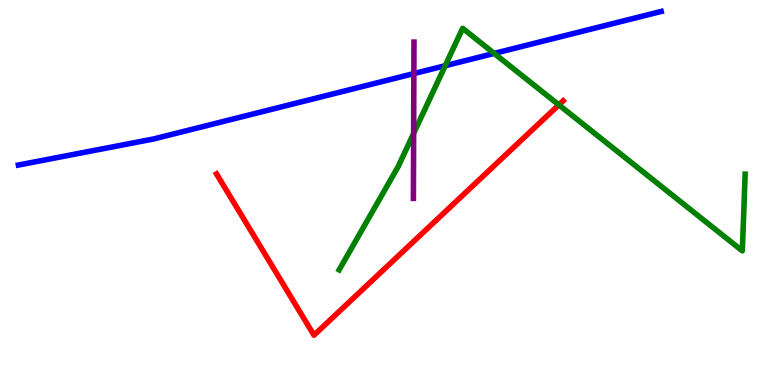[{'lines': ['blue', 'red'], 'intersections': []}, {'lines': ['green', 'red'], 'intersections': [{'x': 7.21, 'y': 7.28}]}, {'lines': ['purple', 'red'], 'intersections': []}, {'lines': ['blue', 'green'], 'intersections': [{'x': 5.74, 'y': 8.29}, {'x': 6.38, 'y': 8.61}]}, {'lines': ['blue', 'purple'], 'intersections': [{'x': 5.34, 'y': 8.09}]}, {'lines': ['green', 'purple'], 'intersections': [{'x': 5.34, 'y': 6.53}]}]